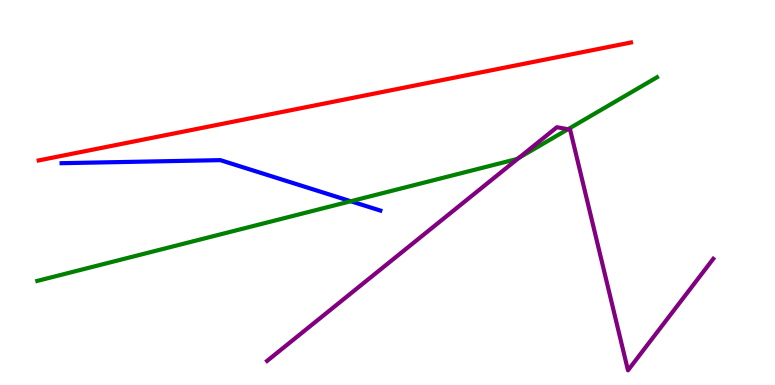[{'lines': ['blue', 'red'], 'intersections': []}, {'lines': ['green', 'red'], 'intersections': []}, {'lines': ['purple', 'red'], 'intersections': []}, {'lines': ['blue', 'green'], 'intersections': [{'x': 4.53, 'y': 4.77}]}, {'lines': ['blue', 'purple'], 'intersections': []}, {'lines': ['green', 'purple'], 'intersections': [{'x': 6.7, 'y': 5.9}, {'x': 7.33, 'y': 6.64}]}]